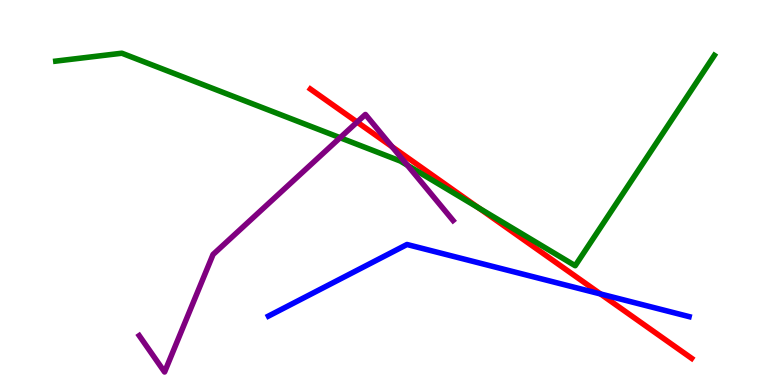[{'lines': ['blue', 'red'], 'intersections': [{'x': 7.75, 'y': 2.36}]}, {'lines': ['green', 'red'], 'intersections': [{'x': 6.18, 'y': 4.6}]}, {'lines': ['purple', 'red'], 'intersections': [{'x': 4.61, 'y': 6.83}, {'x': 5.06, 'y': 6.19}]}, {'lines': ['blue', 'green'], 'intersections': []}, {'lines': ['blue', 'purple'], 'intersections': []}, {'lines': ['green', 'purple'], 'intersections': [{'x': 4.39, 'y': 6.42}, {'x': 5.26, 'y': 5.71}]}]